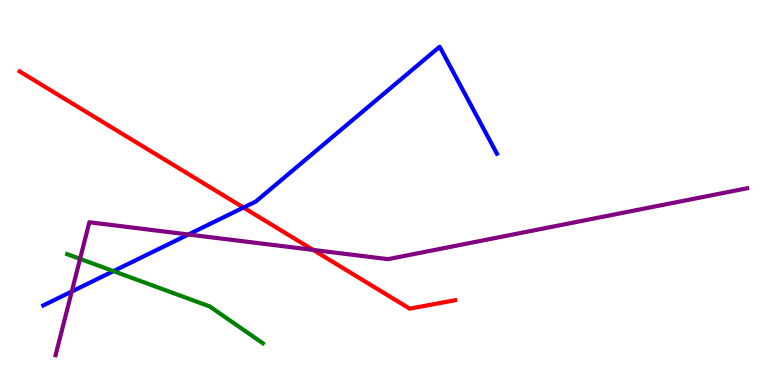[{'lines': ['blue', 'red'], 'intersections': [{'x': 3.14, 'y': 4.61}]}, {'lines': ['green', 'red'], 'intersections': []}, {'lines': ['purple', 'red'], 'intersections': [{'x': 4.04, 'y': 3.51}]}, {'lines': ['blue', 'green'], 'intersections': [{'x': 1.46, 'y': 2.96}]}, {'lines': ['blue', 'purple'], 'intersections': [{'x': 0.926, 'y': 2.43}, {'x': 2.43, 'y': 3.91}]}, {'lines': ['green', 'purple'], 'intersections': [{'x': 1.03, 'y': 3.28}]}]